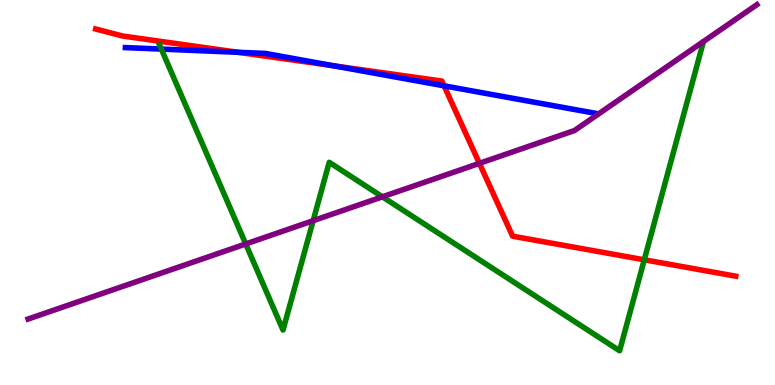[{'lines': ['blue', 'red'], 'intersections': [{'x': 3.07, 'y': 8.64}, {'x': 4.3, 'y': 8.29}, {'x': 5.73, 'y': 7.77}]}, {'lines': ['green', 'red'], 'intersections': [{'x': 8.31, 'y': 3.25}]}, {'lines': ['purple', 'red'], 'intersections': [{'x': 6.19, 'y': 5.76}]}, {'lines': ['blue', 'green'], 'intersections': [{'x': 2.08, 'y': 8.73}]}, {'lines': ['blue', 'purple'], 'intersections': []}, {'lines': ['green', 'purple'], 'intersections': [{'x': 3.17, 'y': 3.66}, {'x': 4.04, 'y': 4.27}, {'x': 4.93, 'y': 4.89}]}]